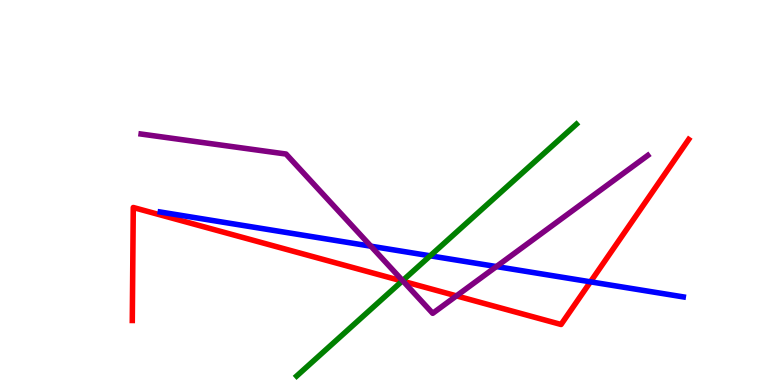[{'lines': ['blue', 'red'], 'intersections': [{'x': 7.62, 'y': 2.68}]}, {'lines': ['green', 'red'], 'intersections': [{'x': 5.19, 'y': 2.7}]}, {'lines': ['purple', 'red'], 'intersections': [{'x': 5.2, 'y': 2.69}, {'x': 5.89, 'y': 2.32}]}, {'lines': ['blue', 'green'], 'intersections': [{'x': 5.55, 'y': 3.36}]}, {'lines': ['blue', 'purple'], 'intersections': [{'x': 4.79, 'y': 3.61}, {'x': 6.41, 'y': 3.08}]}, {'lines': ['green', 'purple'], 'intersections': [{'x': 5.2, 'y': 2.71}]}]